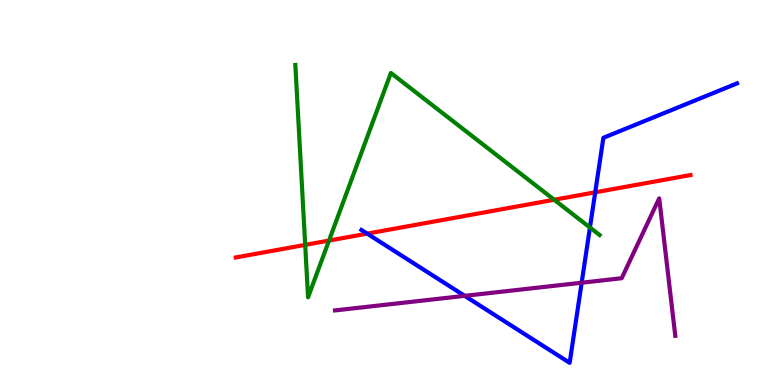[{'lines': ['blue', 'red'], 'intersections': [{'x': 4.74, 'y': 3.93}, {'x': 7.68, 'y': 5.0}]}, {'lines': ['green', 'red'], 'intersections': [{'x': 3.94, 'y': 3.64}, {'x': 4.25, 'y': 3.75}, {'x': 7.15, 'y': 4.81}]}, {'lines': ['purple', 'red'], 'intersections': []}, {'lines': ['blue', 'green'], 'intersections': [{'x': 7.61, 'y': 4.09}]}, {'lines': ['blue', 'purple'], 'intersections': [{'x': 6.0, 'y': 2.32}, {'x': 7.51, 'y': 2.66}]}, {'lines': ['green', 'purple'], 'intersections': []}]